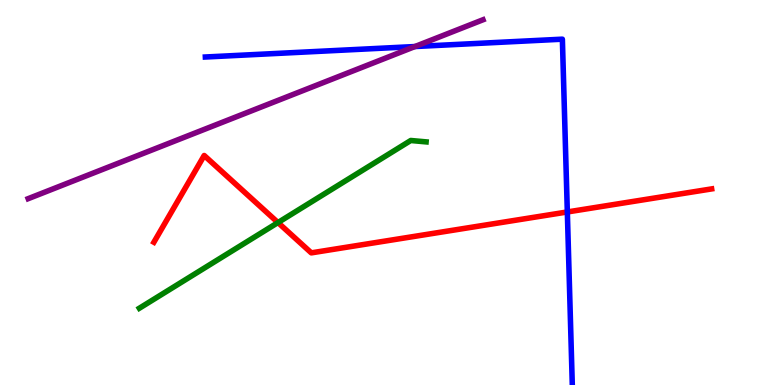[{'lines': ['blue', 'red'], 'intersections': [{'x': 7.32, 'y': 4.49}]}, {'lines': ['green', 'red'], 'intersections': [{'x': 3.59, 'y': 4.22}]}, {'lines': ['purple', 'red'], 'intersections': []}, {'lines': ['blue', 'green'], 'intersections': []}, {'lines': ['blue', 'purple'], 'intersections': [{'x': 5.35, 'y': 8.79}]}, {'lines': ['green', 'purple'], 'intersections': []}]